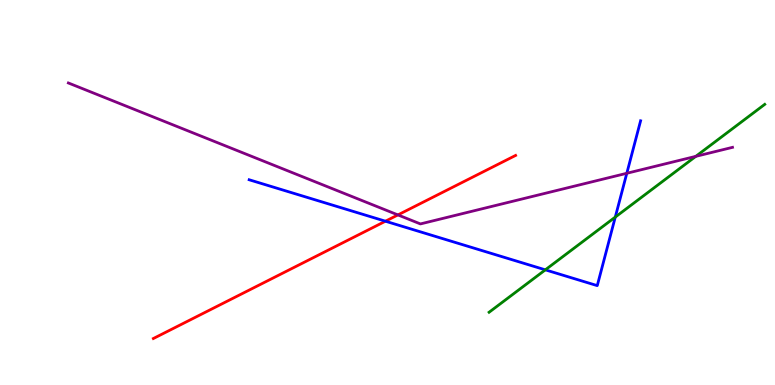[{'lines': ['blue', 'red'], 'intersections': [{'x': 4.97, 'y': 4.25}]}, {'lines': ['green', 'red'], 'intersections': []}, {'lines': ['purple', 'red'], 'intersections': [{'x': 5.13, 'y': 4.42}]}, {'lines': ['blue', 'green'], 'intersections': [{'x': 7.04, 'y': 2.99}, {'x': 7.94, 'y': 4.36}]}, {'lines': ['blue', 'purple'], 'intersections': [{'x': 8.09, 'y': 5.5}]}, {'lines': ['green', 'purple'], 'intersections': [{'x': 8.98, 'y': 5.94}]}]